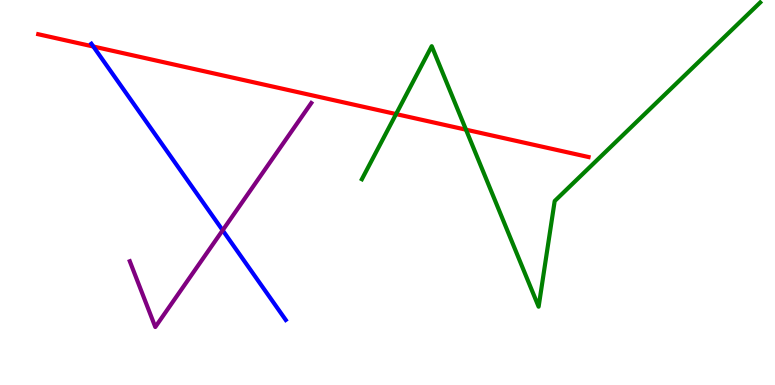[{'lines': ['blue', 'red'], 'intersections': [{'x': 1.2, 'y': 8.79}]}, {'lines': ['green', 'red'], 'intersections': [{'x': 5.11, 'y': 7.04}, {'x': 6.01, 'y': 6.63}]}, {'lines': ['purple', 'red'], 'intersections': []}, {'lines': ['blue', 'green'], 'intersections': []}, {'lines': ['blue', 'purple'], 'intersections': [{'x': 2.87, 'y': 4.02}]}, {'lines': ['green', 'purple'], 'intersections': []}]